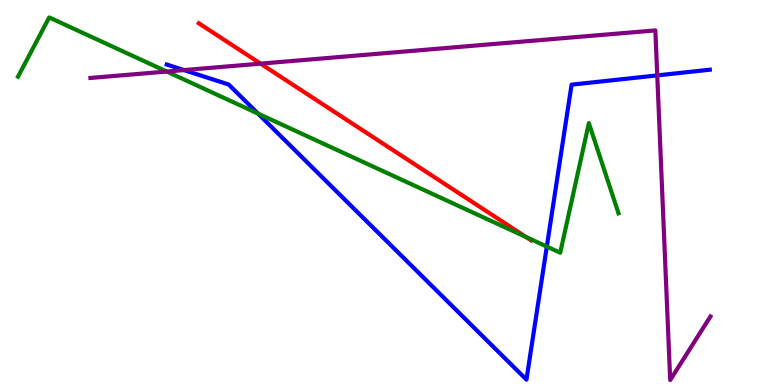[{'lines': ['blue', 'red'], 'intersections': []}, {'lines': ['green', 'red'], 'intersections': [{'x': 6.79, 'y': 3.85}]}, {'lines': ['purple', 'red'], 'intersections': [{'x': 3.36, 'y': 8.35}]}, {'lines': ['blue', 'green'], 'intersections': [{'x': 3.33, 'y': 7.05}, {'x': 7.06, 'y': 3.6}]}, {'lines': ['blue', 'purple'], 'intersections': [{'x': 2.37, 'y': 8.18}, {'x': 8.48, 'y': 8.04}]}, {'lines': ['green', 'purple'], 'intersections': [{'x': 2.15, 'y': 8.14}]}]